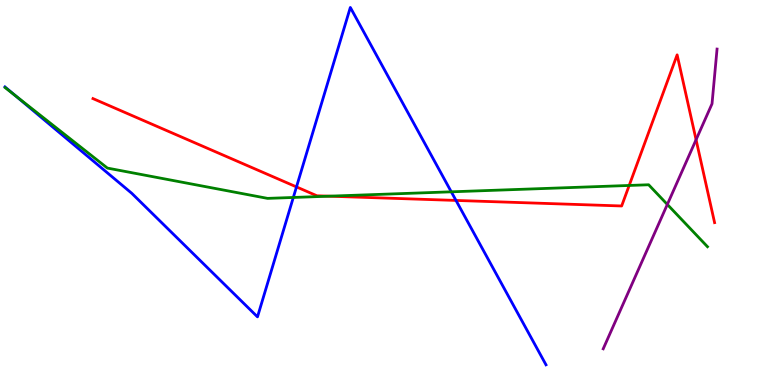[{'lines': ['blue', 'red'], 'intersections': [{'x': 3.83, 'y': 5.15}, {'x': 5.88, 'y': 4.79}]}, {'lines': ['green', 'red'], 'intersections': [{'x': 4.25, 'y': 4.9}, {'x': 8.12, 'y': 5.18}]}, {'lines': ['purple', 'red'], 'intersections': [{'x': 8.98, 'y': 6.37}]}, {'lines': ['blue', 'green'], 'intersections': [{'x': 0.196, 'y': 7.52}, {'x': 3.78, 'y': 4.87}, {'x': 5.82, 'y': 5.02}]}, {'lines': ['blue', 'purple'], 'intersections': []}, {'lines': ['green', 'purple'], 'intersections': [{'x': 8.61, 'y': 4.69}]}]